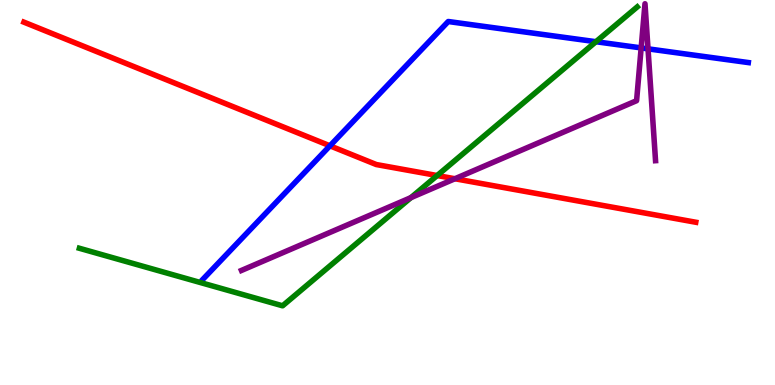[{'lines': ['blue', 'red'], 'intersections': [{'x': 4.26, 'y': 6.21}]}, {'lines': ['green', 'red'], 'intersections': [{'x': 5.64, 'y': 5.44}]}, {'lines': ['purple', 'red'], 'intersections': [{'x': 5.87, 'y': 5.36}]}, {'lines': ['blue', 'green'], 'intersections': [{'x': 7.69, 'y': 8.92}]}, {'lines': ['blue', 'purple'], 'intersections': [{'x': 8.27, 'y': 8.76}, {'x': 8.36, 'y': 8.73}]}, {'lines': ['green', 'purple'], 'intersections': [{'x': 5.3, 'y': 4.87}]}]